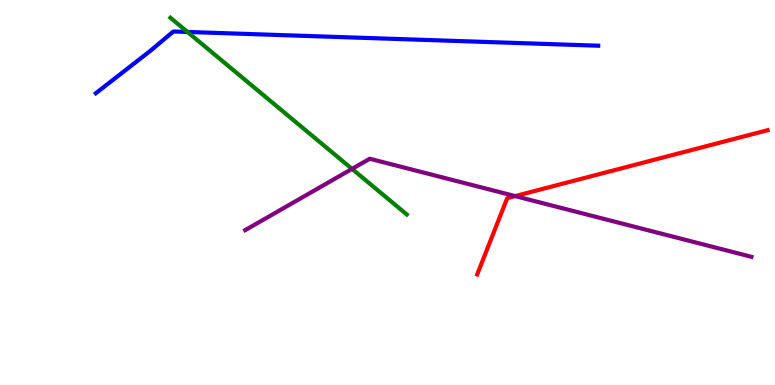[{'lines': ['blue', 'red'], 'intersections': []}, {'lines': ['green', 'red'], 'intersections': []}, {'lines': ['purple', 'red'], 'intersections': [{'x': 6.65, 'y': 4.91}]}, {'lines': ['blue', 'green'], 'intersections': [{'x': 2.42, 'y': 9.17}]}, {'lines': ['blue', 'purple'], 'intersections': []}, {'lines': ['green', 'purple'], 'intersections': [{'x': 4.54, 'y': 5.61}]}]